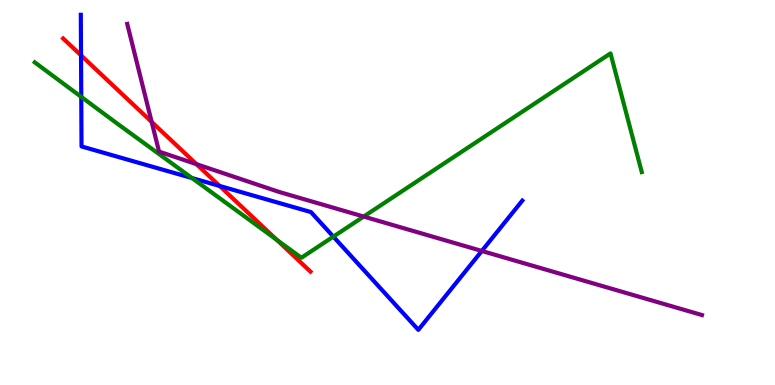[{'lines': ['blue', 'red'], 'intersections': [{'x': 1.05, 'y': 8.56}, {'x': 2.83, 'y': 5.17}]}, {'lines': ['green', 'red'], 'intersections': [{'x': 3.57, 'y': 3.77}]}, {'lines': ['purple', 'red'], 'intersections': [{'x': 1.96, 'y': 6.83}, {'x': 2.54, 'y': 5.74}]}, {'lines': ['blue', 'green'], 'intersections': [{'x': 1.05, 'y': 7.48}, {'x': 2.48, 'y': 5.38}, {'x': 4.3, 'y': 3.85}]}, {'lines': ['blue', 'purple'], 'intersections': [{'x': 6.22, 'y': 3.48}]}, {'lines': ['green', 'purple'], 'intersections': [{'x': 4.69, 'y': 4.37}]}]